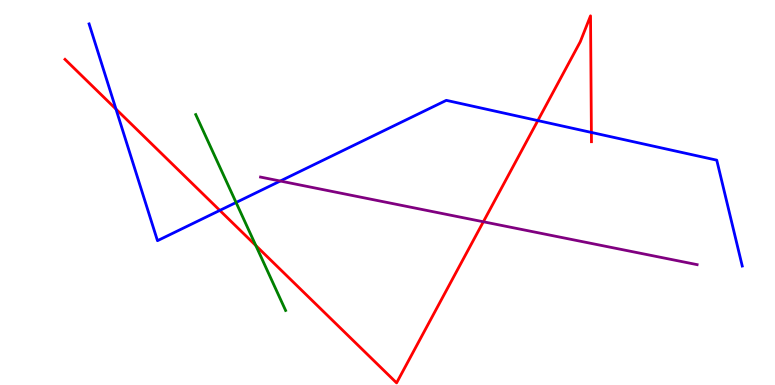[{'lines': ['blue', 'red'], 'intersections': [{'x': 1.5, 'y': 7.17}, {'x': 2.84, 'y': 4.54}, {'x': 6.94, 'y': 6.87}, {'x': 7.63, 'y': 6.56}]}, {'lines': ['green', 'red'], 'intersections': [{'x': 3.3, 'y': 3.62}]}, {'lines': ['purple', 'red'], 'intersections': [{'x': 6.24, 'y': 4.24}]}, {'lines': ['blue', 'green'], 'intersections': [{'x': 3.05, 'y': 4.74}]}, {'lines': ['blue', 'purple'], 'intersections': [{'x': 3.62, 'y': 5.3}]}, {'lines': ['green', 'purple'], 'intersections': []}]